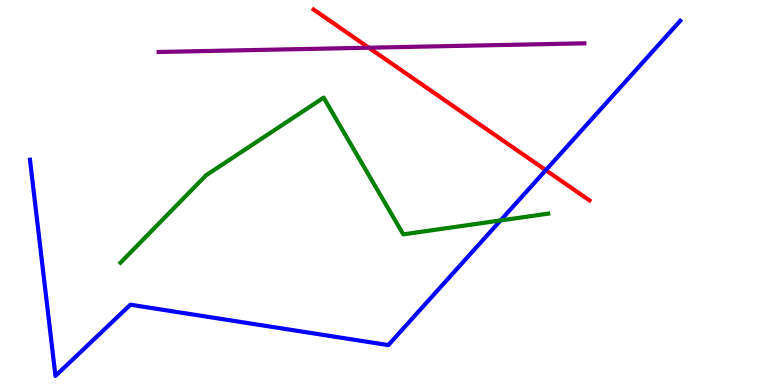[{'lines': ['blue', 'red'], 'intersections': [{'x': 7.04, 'y': 5.58}]}, {'lines': ['green', 'red'], 'intersections': []}, {'lines': ['purple', 'red'], 'intersections': [{'x': 4.76, 'y': 8.76}]}, {'lines': ['blue', 'green'], 'intersections': [{'x': 6.46, 'y': 4.27}]}, {'lines': ['blue', 'purple'], 'intersections': []}, {'lines': ['green', 'purple'], 'intersections': []}]